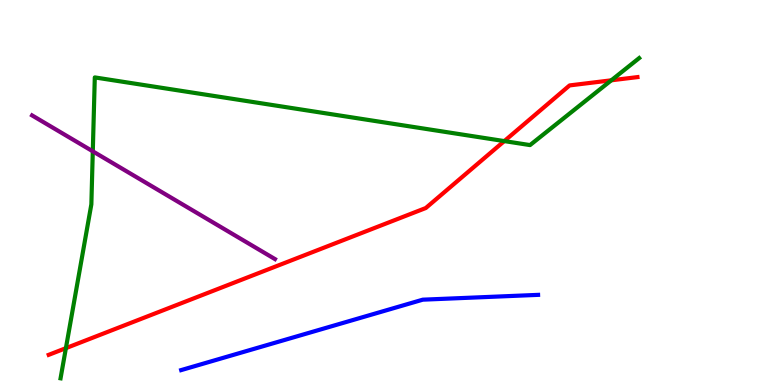[{'lines': ['blue', 'red'], 'intersections': []}, {'lines': ['green', 'red'], 'intersections': [{'x': 0.85, 'y': 0.957}, {'x': 6.51, 'y': 6.34}, {'x': 7.89, 'y': 7.91}]}, {'lines': ['purple', 'red'], 'intersections': []}, {'lines': ['blue', 'green'], 'intersections': []}, {'lines': ['blue', 'purple'], 'intersections': []}, {'lines': ['green', 'purple'], 'intersections': [{'x': 1.2, 'y': 6.07}]}]